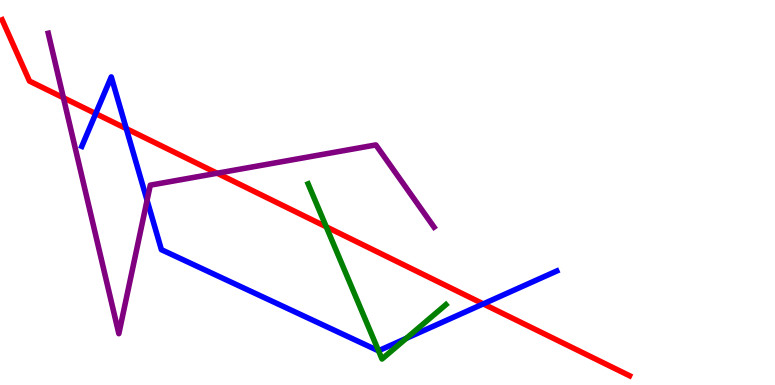[{'lines': ['blue', 'red'], 'intersections': [{'x': 1.23, 'y': 7.05}, {'x': 1.63, 'y': 6.66}, {'x': 6.24, 'y': 2.11}]}, {'lines': ['green', 'red'], 'intersections': [{'x': 4.21, 'y': 4.11}]}, {'lines': ['purple', 'red'], 'intersections': [{'x': 0.818, 'y': 7.46}, {'x': 2.8, 'y': 5.5}]}, {'lines': ['blue', 'green'], 'intersections': [{'x': 4.88, 'y': 0.889}, {'x': 5.24, 'y': 1.21}]}, {'lines': ['blue', 'purple'], 'intersections': [{'x': 1.9, 'y': 4.8}]}, {'lines': ['green', 'purple'], 'intersections': []}]